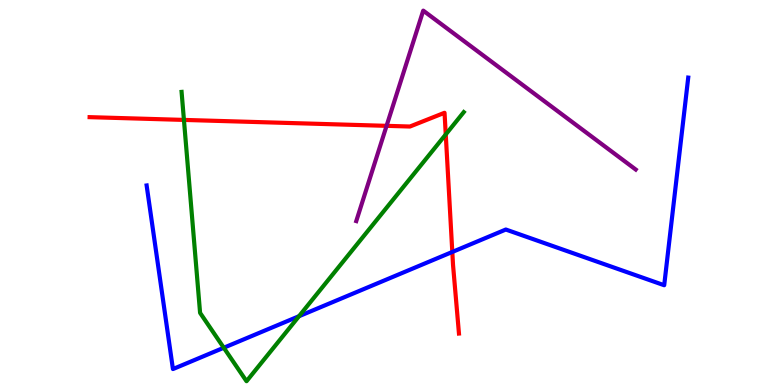[{'lines': ['blue', 'red'], 'intersections': [{'x': 5.84, 'y': 3.46}]}, {'lines': ['green', 'red'], 'intersections': [{'x': 2.37, 'y': 6.89}, {'x': 5.75, 'y': 6.51}]}, {'lines': ['purple', 'red'], 'intersections': [{'x': 4.99, 'y': 6.73}]}, {'lines': ['blue', 'green'], 'intersections': [{'x': 2.89, 'y': 0.968}, {'x': 3.86, 'y': 1.79}]}, {'lines': ['blue', 'purple'], 'intersections': []}, {'lines': ['green', 'purple'], 'intersections': []}]